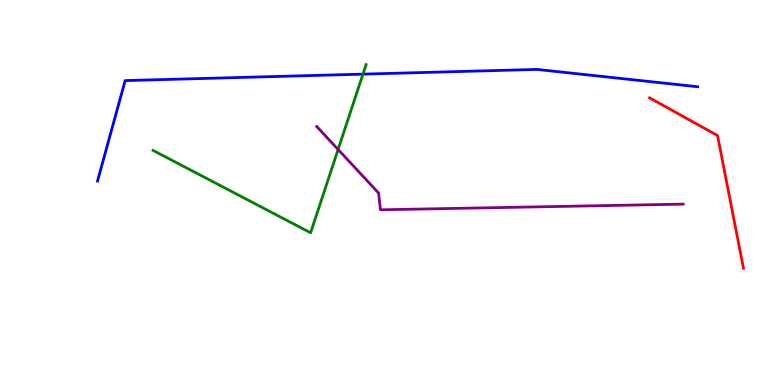[{'lines': ['blue', 'red'], 'intersections': []}, {'lines': ['green', 'red'], 'intersections': []}, {'lines': ['purple', 'red'], 'intersections': []}, {'lines': ['blue', 'green'], 'intersections': [{'x': 4.68, 'y': 8.07}]}, {'lines': ['blue', 'purple'], 'intersections': []}, {'lines': ['green', 'purple'], 'intersections': [{'x': 4.36, 'y': 6.12}]}]